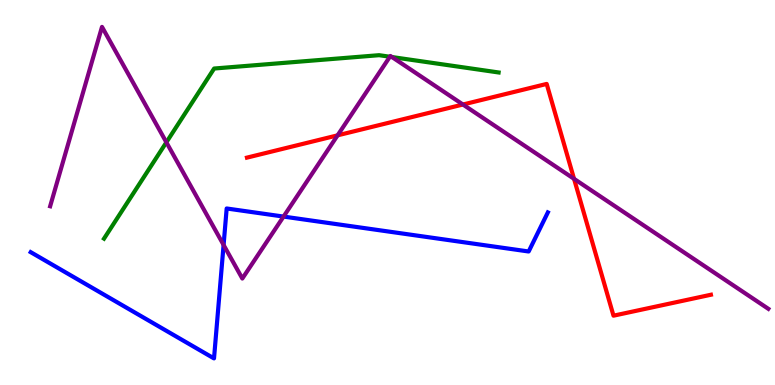[{'lines': ['blue', 'red'], 'intersections': []}, {'lines': ['green', 'red'], 'intersections': []}, {'lines': ['purple', 'red'], 'intersections': [{'x': 4.36, 'y': 6.48}, {'x': 5.97, 'y': 7.29}, {'x': 7.41, 'y': 5.35}]}, {'lines': ['blue', 'green'], 'intersections': []}, {'lines': ['blue', 'purple'], 'intersections': [{'x': 2.89, 'y': 3.64}, {'x': 3.66, 'y': 4.37}]}, {'lines': ['green', 'purple'], 'intersections': [{'x': 2.15, 'y': 6.3}, {'x': 5.03, 'y': 8.53}, {'x': 5.06, 'y': 8.52}]}]